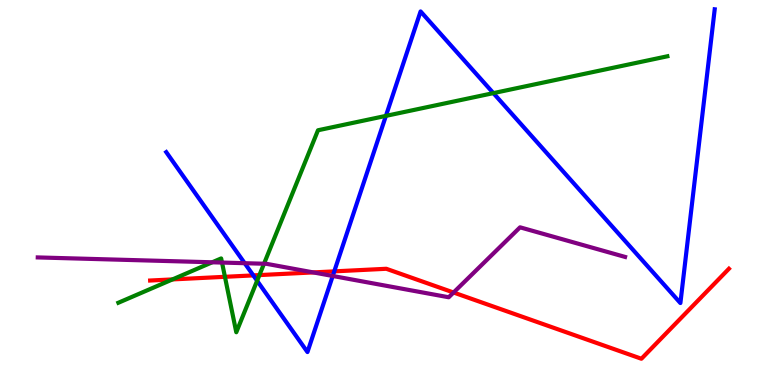[{'lines': ['blue', 'red'], 'intersections': [{'x': 3.27, 'y': 2.85}, {'x': 4.31, 'y': 2.95}]}, {'lines': ['green', 'red'], 'intersections': [{'x': 2.23, 'y': 2.74}, {'x': 2.9, 'y': 2.81}, {'x': 3.35, 'y': 2.85}]}, {'lines': ['purple', 'red'], 'intersections': [{'x': 4.04, 'y': 2.92}, {'x': 5.85, 'y': 2.4}]}, {'lines': ['blue', 'green'], 'intersections': [{'x': 3.32, 'y': 2.71}, {'x': 4.98, 'y': 6.99}, {'x': 6.37, 'y': 7.58}]}, {'lines': ['blue', 'purple'], 'intersections': [{'x': 3.16, 'y': 3.16}, {'x': 4.29, 'y': 2.83}]}, {'lines': ['green', 'purple'], 'intersections': [{'x': 2.74, 'y': 3.19}, {'x': 2.86, 'y': 3.18}, {'x': 3.41, 'y': 3.15}]}]